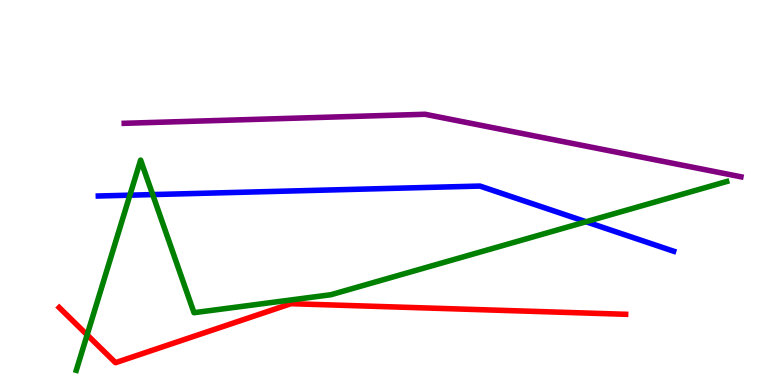[{'lines': ['blue', 'red'], 'intersections': []}, {'lines': ['green', 'red'], 'intersections': [{'x': 1.12, 'y': 1.3}]}, {'lines': ['purple', 'red'], 'intersections': []}, {'lines': ['blue', 'green'], 'intersections': [{'x': 1.68, 'y': 4.93}, {'x': 1.97, 'y': 4.95}, {'x': 7.56, 'y': 4.24}]}, {'lines': ['blue', 'purple'], 'intersections': []}, {'lines': ['green', 'purple'], 'intersections': []}]